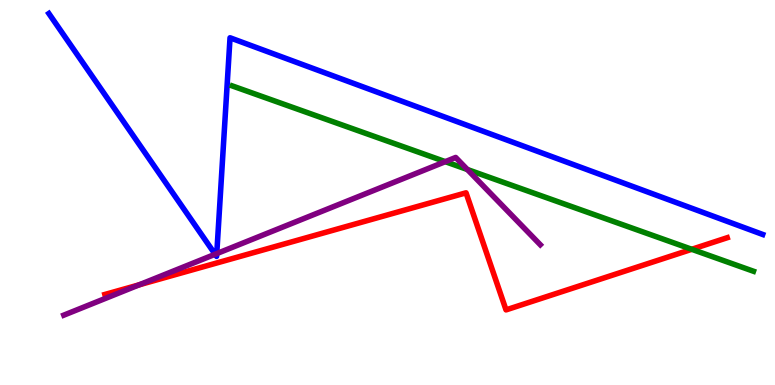[{'lines': ['blue', 'red'], 'intersections': []}, {'lines': ['green', 'red'], 'intersections': [{'x': 8.93, 'y': 3.52}]}, {'lines': ['purple', 'red'], 'intersections': [{'x': 1.8, 'y': 2.6}]}, {'lines': ['blue', 'green'], 'intersections': []}, {'lines': ['blue', 'purple'], 'intersections': [{'x': 2.78, 'y': 3.4}, {'x': 2.8, 'y': 3.41}]}, {'lines': ['green', 'purple'], 'intersections': [{'x': 5.75, 'y': 5.8}, {'x': 6.03, 'y': 5.6}]}]